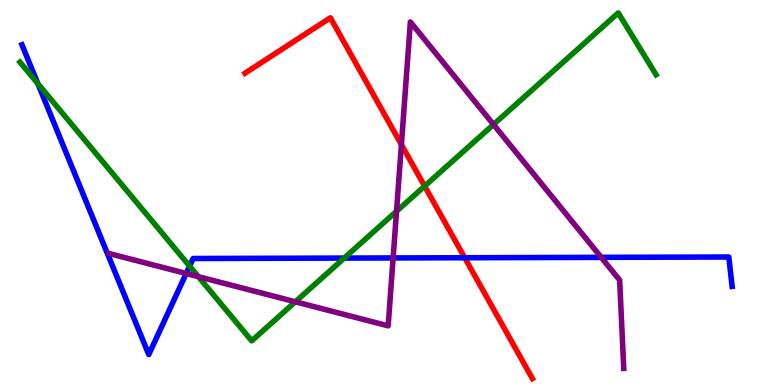[{'lines': ['blue', 'red'], 'intersections': [{'x': 6.0, 'y': 3.31}]}, {'lines': ['green', 'red'], 'intersections': [{'x': 5.48, 'y': 5.17}]}, {'lines': ['purple', 'red'], 'intersections': [{'x': 5.18, 'y': 6.24}]}, {'lines': ['blue', 'green'], 'intersections': [{'x': 0.488, 'y': 7.83}, {'x': 2.45, 'y': 3.09}, {'x': 4.44, 'y': 3.3}]}, {'lines': ['blue', 'purple'], 'intersections': [{'x': 2.4, 'y': 2.9}, {'x': 5.07, 'y': 3.3}, {'x': 7.76, 'y': 3.32}]}, {'lines': ['green', 'purple'], 'intersections': [{'x': 2.56, 'y': 2.81}, {'x': 3.81, 'y': 2.16}, {'x': 5.12, 'y': 4.51}, {'x': 6.37, 'y': 6.77}]}]